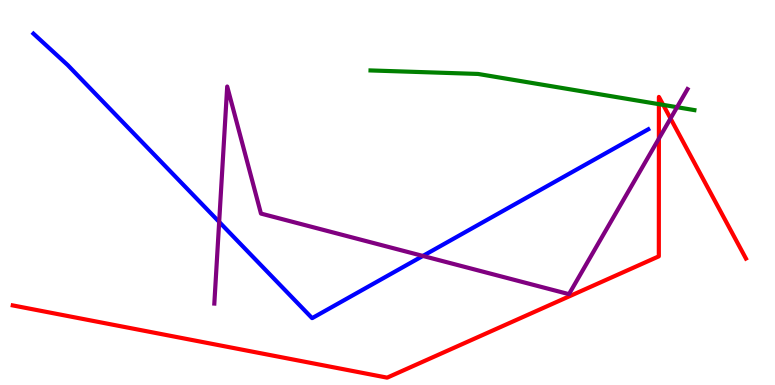[{'lines': ['blue', 'red'], 'intersections': []}, {'lines': ['green', 'red'], 'intersections': [{'x': 8.5, 'y': 7.29}, {'x': 8.56, 'y': 7.28}]}, {'lines': ['purple', 'red'], 'intersections': [{'x': 8.5, 'y': 6.4}, {'x': 8.65, 'y': 6.92}]}, {'lines': ['blue', 'green'], 'intersections': []}, {'lines': ['blue', 'purple'], 'intersections': [{'x': 2.83, 'y': 4.24}, {'x': 5.46, 'y': 3.35}]}, {'lines': ['green', 'purple'], 'intersections': [{'x': 8.74, 'y': 7.22}]}]